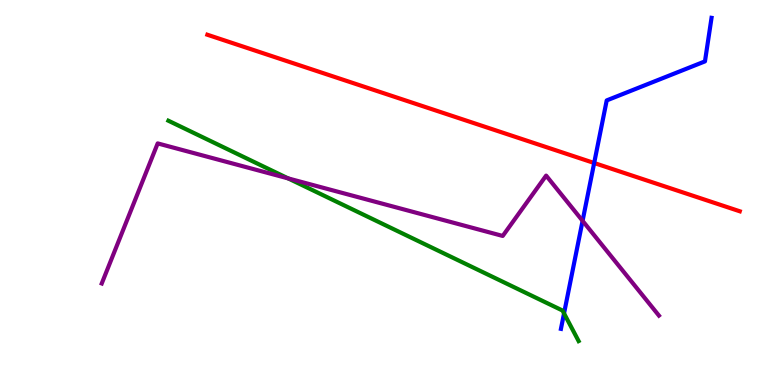[{'lines': ['blue', 'red'], 'intersections': [{'x': 7.67, 'y': 5.77}]}, {'lines': ['green', 'red'], 'intersections': []}, {'lines': ['purple', 'red'], 'intersections': []}, {'lines': ['blue', 'green'], 'intersections': [{'x': 7.28, 'y': 1.86}]}, {'lines': ['blue', 'purple'], 'intersections': [{'x': 7.52, 'y': 4.26}]}, {'lines': ['green', 'purple'], 'intersections': [{'x': 3.72, 'y': 5.37}]}]